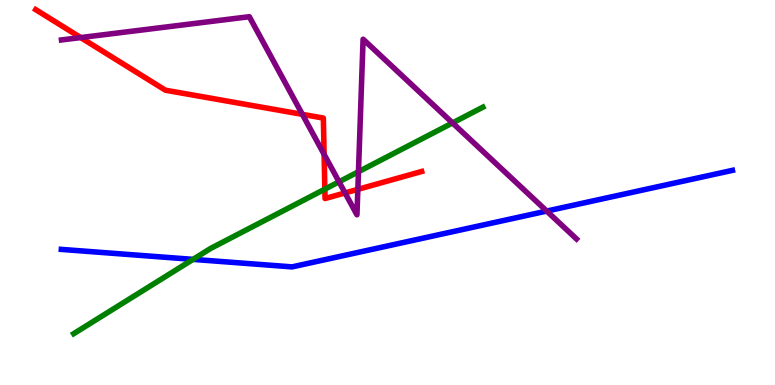[{'lines': ['blue', 'red'], 'intersections': []}, {'lines': ['green', 'red'], 'intersections': [{'x': 4.19, 'y': 5.09}]}, {'lines': ['purple', 'red'], 'intersections': [{'x': 1.04, 'y': 9.02}, {'x': 3.9, 'y': 7.03}, {'x': 4.18, 'y': 5.99}, {'x': 4.45, 'y': 4.99}, {'x': 4.62, 'y': 5.08}]}, {'lines': ['blue', 'green'], 'intersections': [{'x': 2.49, 'y': 3.26}]}, {'lines': ['blue', 'purple'], 'intersections': [{'x': 7.05, 'y': 4.52}]}, {'lines': ['green', 'purple'], 'intersections': [{'x': 4.37, 'y': 5.28}, {'x': 4.63, 'y': 5.54}, {'x': 5.84, 'y': 6.81}]}]